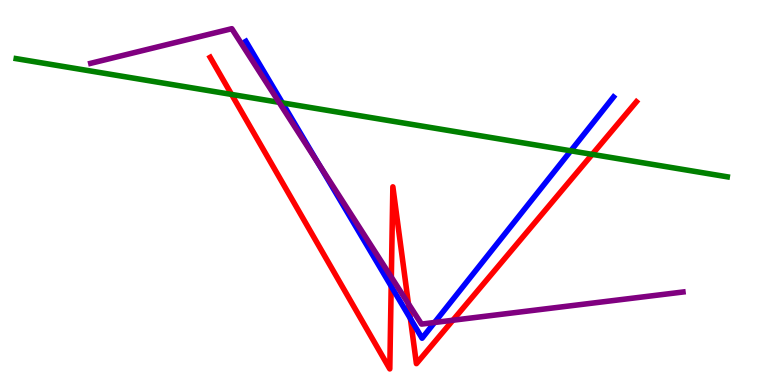[{'lines': ['blue', 'red'], 'intersections': [{'x': 5.05, 'y': 2.57}, {'x': 5.3, 'y': 1.73}]}, {'lines': ['green', 'red'], 'intersections': [{'x': 2.99, 'y': 7.55}, {'x': 7.64, 'y': 5.99}]}, {'lines': ['purple', 'red'], 'intersections': [{'x': 5.05, 'y': 2.8}, {'x': 5.27, 'y': 2.11}, {'x': 5.84, 'y': 1.68}]}, {'lines': ['blue', 'green'], 'intersections': [{'x': 3.64, 'y': 7.33}, {'x': 7.37, 'y': 6.08}]}, {'lines': ['blue', 'purple'], 'intersections': [{'x': 4.11, 'y': 5.74}, {'x': 5.61, 'y': 1.62}]}, {'lines': ['green', 'purple'], 'intersections': [{'x': 3.6, 'y': 7.34}]}]